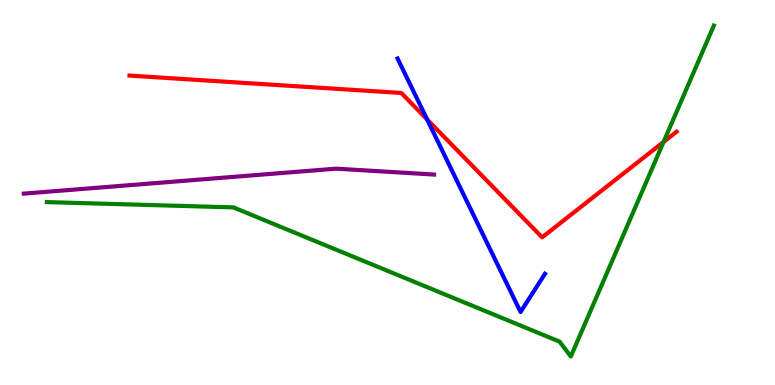[{'lines': ['blue', 'red'], 'intersections': [{'x': 5.51, 'y': 6.9}]}, {'lines': ['green', 'red'], 'intersections': [{'x': 8.56, 'y': 6.31}]}, {'lines': ['purple', 'red'], 'intersections': []}, {'lines': ['blue', 'green'], 'intersections': []}, {'lines': ['blue', 'purple'], 'intersections': []}, {'lines': ['green', 'purple'], 'intersections': []}]